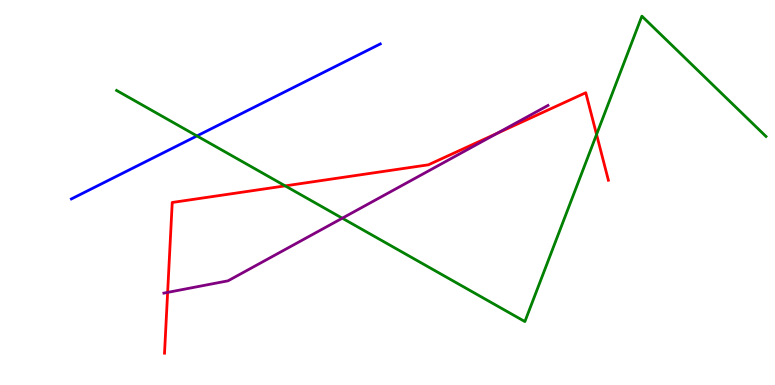[{'lines': ['blue', 'red'], 'intersections': []}, {'lines': ['green', 'red'], 'intersections': [{'x': 3.68, 'y': 5.17}, {'x': 7.7, 'y': 6.51}]}, {'lines': ['purple', 'red'], 'intersections': [{'x': 2.16, 'y': 2.41}, {'x': 6.41, 'y': 6.54}]}, {'lines': ['blue', 'green'], 'intersections': [{'x': 2.54, 'y': 6.47}]}, {'lines': ['blue', 'purple'], 'intersections': []}, {'lines': ['green', 'purple'], 'intersections': [{'x': 4.42, 'y': 4.33}]}]